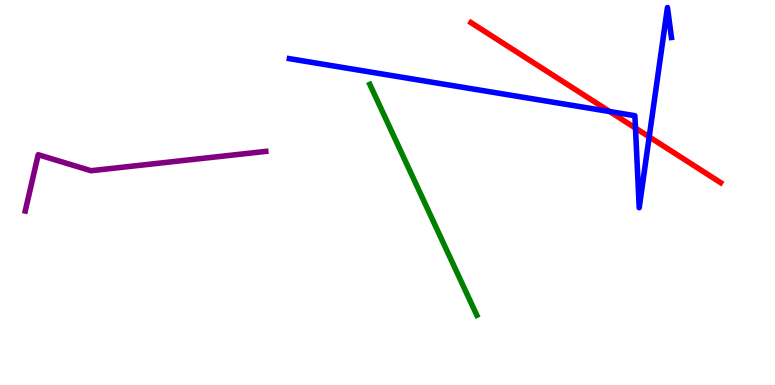[{'lines': ['blue', 'red'], 'intersections': [{'x': 7.87, 'y': 7.1}, {'x': 8.2, 'y': 6.67}, {'x': 8.38, 'y': 6.44}]}, {'lines': ['green', 'red'], 'intersections': []}, {'lines': ['purple', 'red'], 'intersections': []}, {'lines': ['blue', 'green'], 'intersections': []}, {'lines': ['blue', 'purple'], 'intersections': []}, {'lines': ['green', 'purple'], 'intersections': []}]